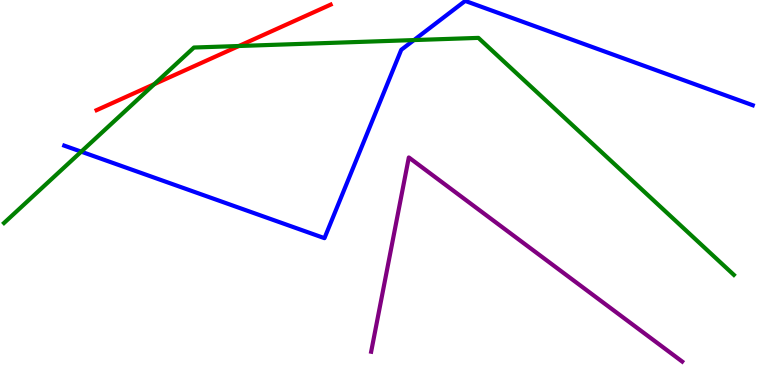[{'lines': ['blue', 'red'], 'intersections': []}, {'lines': ['green', 'red'], 'intersections': [{'x': 1.99, 'y': 7.81}, {'x': 3.08, 'y': 8.81}]}, {'lines': ['purple', 'red'], 'intersections': []}, {'lines': ['blue', 'green'], 'intersections': [{'x': 1.05, 'y': 6.06}, {'x': 5.34, 'y': 8.96}]}, {'lines': ['blue', 'purple'], 'intersections': []}, {'lines': ['green', 'purple'], 'intersections': []}]